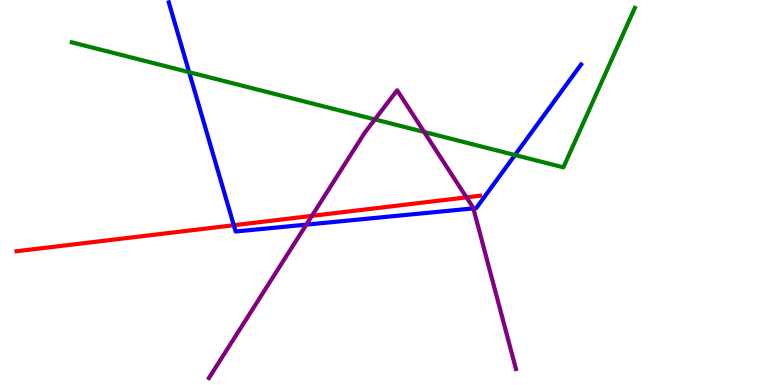[{'lines': ['blue', 'red'], 'intersections': [{'x': 3.02, 'y': 4.15}]}, {'lines': ['green', 'red'], 'intersections': []}, {'lines': ['purple', 'red'], 'intersections': [{'x': 4.02, 'y': 4.39}, {'x': 6.02, 'y': 4.87}]}, {'lines': ['blue', 'green'], 'intersections': [{'x': 2.44, 'y': 8.13}, {'x': 6.64, 'y': 5.97}]}, {'lines': ['blue', 'purple'], 'intersections': [{'x': 3.95, 'y': 4.17}, {'x': 6.11, 'y': 4.59}]}, {'lines': ['green', 'purple'], 'intersections': [{'x': 4.84, 'y': 6.9}, {'x': 5.47, 'y': 6.57}]}]